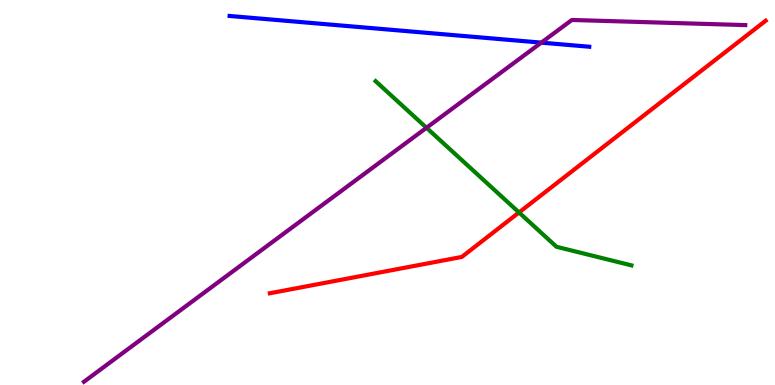[{'lines': ['blue', 'red'], 'intersections': []}, {'lines': ['green', 'red'], 'intersections': [{'x': 6.7, 'y': 4.48}]}, {'lines': ['purple', 'red'], 'intersections': []}, {'lines': ['blue', 'green'], 'intersections': []}, {'lines': ['blue', 'purple'], 'intersections': [{'x': 6.98, 'y': 8.89}]}, {'lines': ['green', 'purple'], 'intersections': [{'x': 5.5, 'y': 6.68}]}]